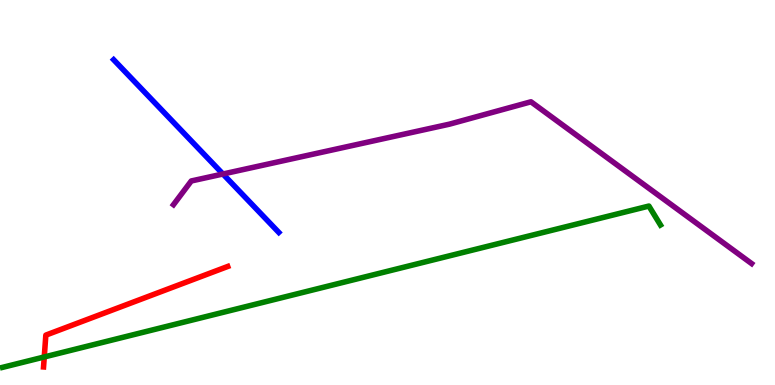[{'lines': ['blue', 'red'], 'intersections': []}, {'lines': ['green', 'red'], 'intersections': [{'x': 0.571, 'y': 0.728}]}, {'lines': ['purple', 'red'], 'intersections': []}, {'lines': ['blue', 'green'], 'intersections': []}, {'lines': ['blue', 'purple'], 'intersections': [{'x': 2.88, 'y': 5.48}]}, {'lines': ['green', 'purple'], 'intersections': []}]